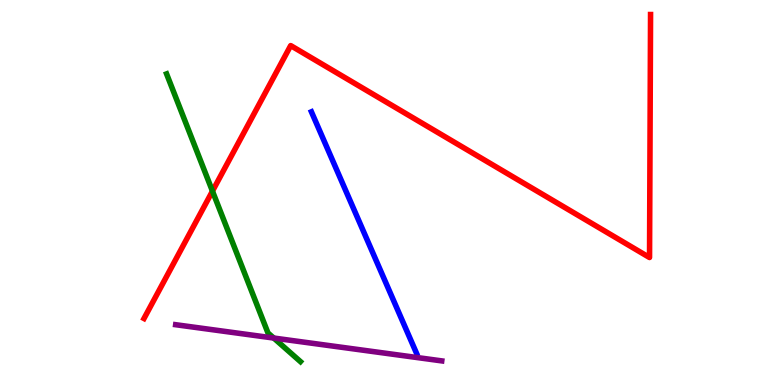[{'lines': ['blue', 'red'], 'intersections': []}, {'lines': ['green', 'red'], 'intersections': [{'x': 2.74, 'y': 5.04}]}, {'lines': ['purple', 'red'], 'intersections': []}, {'lines': ['blue', 'green'], 'intersections': []}, {'lines': ['blue', 'purple'], 'intersections': []}, {'lines': ['green', 'purple'], 'intersections': [{'x': 3.53, 'y': 1.22}]}]